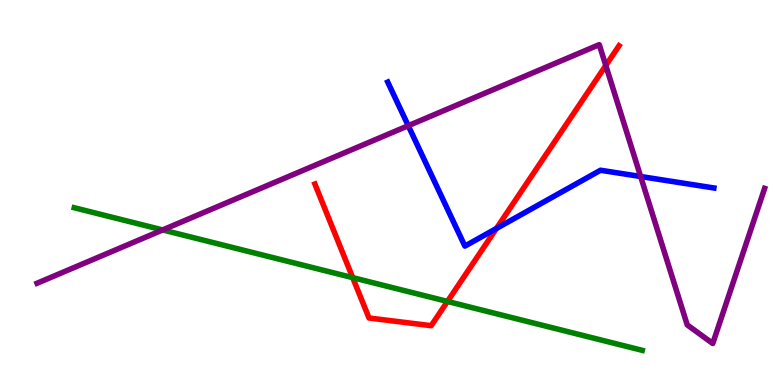[{'lines': ['blue', 'red'], 'intersections': [{'x': 6.41, 'y': 4.07}]}, {'lines': ['green', 'red'], 'intersections': [{'x': 4.55, 'y': 2.79}, {'x': 5.77, 'y': 2.17}]}, {'lines': ['purple', 'red'], 'intersections': [{'x': 7.82, 'y': 8.3}]}, {'lines': ['blue', 'green'], 'intersections': []}, {'lines': ['blue', 'purple'], 'intersections': [{'x': 5.27, 'y': 6.73}, {'x': 8.27, 'y': 5.42}]}, {'lines': ['green', 'purple'], 'intersections': [{'x': 2.1, 'y': 4.03}]}]